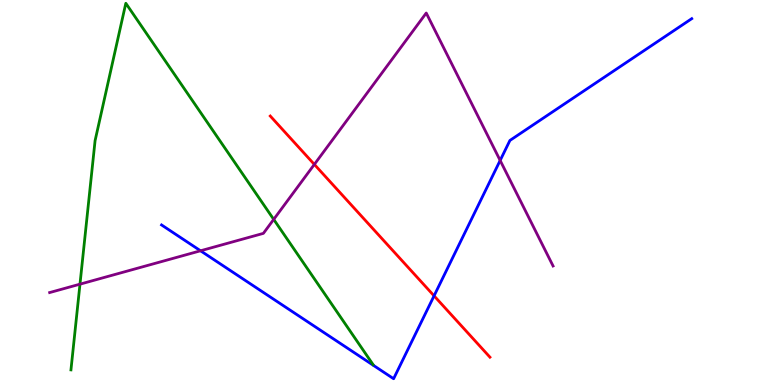[{'lines': ['blue', 'red'], 'intersections': [{'x': 5.6, 'y': 2.32}]}, {'lines': ['green', 'red'], 'intersections': []}, {'lines': ['purple', 'red'], 'intersections': [{'x': 4.06, 'y': 5.73}]}, {'lines': ['blue', 'green'], 'intersections': []}, {'lines': ['blue', 'purple'], 'intersections': [{'x': 2.59, 'y': 3.49}, {'x': 6.45, 'y': 5.83}]}, {'lines': ['green', 'purple'], 'intersections': [{'x': 1.03, 'y': 2.62}, {'x': 3.53, 'y': 4.3}]}]